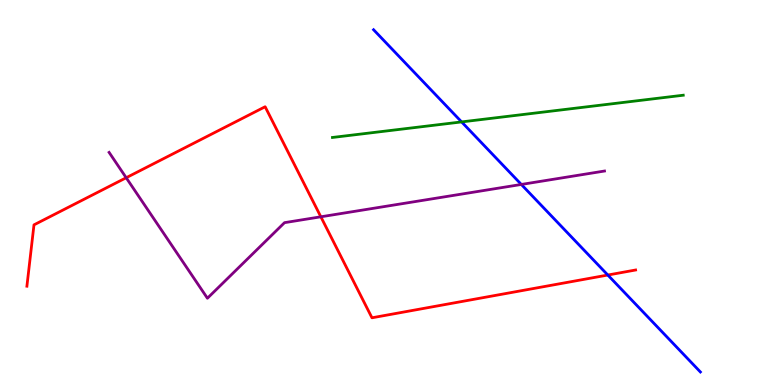[{'lines': ['blue', 'red'], 'intersections': [{'x': 7.84, 'y': 2.86}]}, {'lines': ['green', 'red'], 'intersections': []}, {'lines': ['purple', 'red'], 'intersections': [{'x': 1.63, 'y': 5.38}, {'x': 4.14, 'y': 4.37}]}, {'lines': ['blue', 'green'], 'intersections': [{'x': 5.96, 'y': 6.83}]}, {'lines': ['blue', 'purple'], 'intersections': [{'x': 6.73, 'y': 5.21}]}, {'lines': ['green', 'purple'], 'intersections': []}]